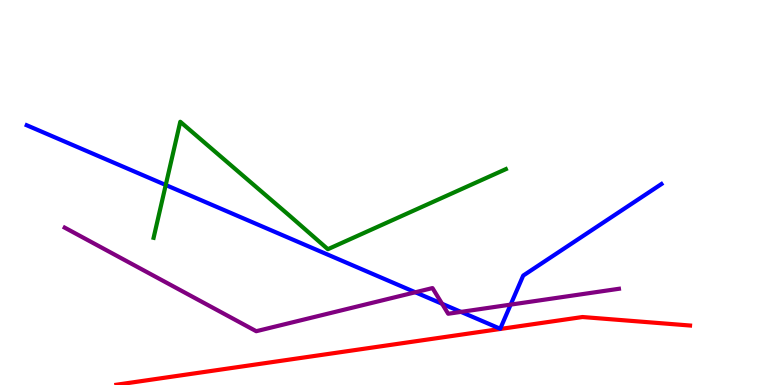[{'lines': ['blue', 'red'], 'intersections': []}, {'lines': ['green', 'red'], 'intersections': []}, {'lines': ['purple', 'red'], 'intersections': []}, {'lines': ['blue', 'green'], 'intersections': [{'x': 2.14, 'y': 5.19}]}, {'lines': ['blue', 'purple'], 'intersections': [{'x': 5.36, 'y': 2.41}, {'x': 5.7, 'y': 2.11}, {'x': 5.95, 'y': 1.9}, {'x': 6.59, 'y': 2.09}]}, {'lines': ['green', 'purple'], 'intersections': []}]